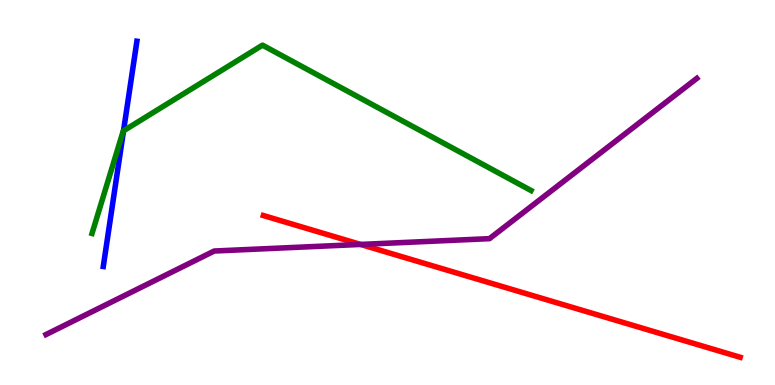[{'lines': ['blue', 'red'], 'intersections': []}, {'lines': ['green', 'red'], 'intersections': []}, {'lines': ['purple', 'red'], 'intersections': [{'x': 4.65, 'y': 3.65}]}, {'lines': ['blue', 'green'], 'intersections': [{'x': 1.59, 'y': 6.6}]}, {'lines': ['blue', 'purple'], 'intersections': []}, {'lines': ['green', 'purple'], 'intersections': []}]